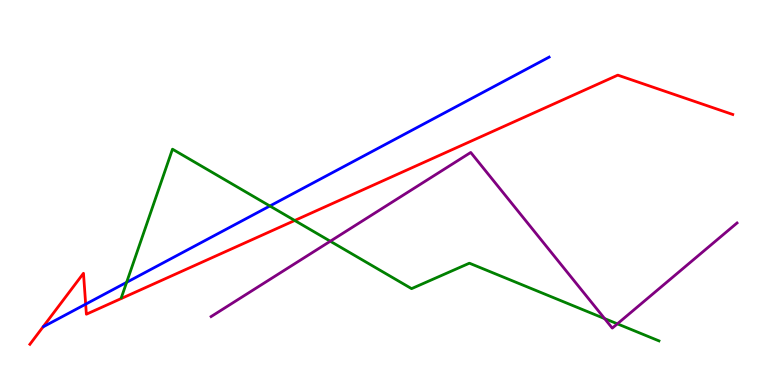[{'lines': ['blue', 'red'], 'intersections': [{'x': 1.11, 'y': 2.1}]}, {'lines': ['green', 'red'], 'intersections': [{'x': 3.8, 'y': 4.27}]}, {'lines': ['purple', 'red'], 'intersections': []}, {'lines': ['blue', 'green'], 'intersections': [{'x': 1.63, 'y': 2.67}, {'x': 3.48, 'y': 4.65}]}, {'lines': ['blue', 'purple'], 'intersections': []}, {'lines': ['green', 'purple'], 'intersections': [{'x': 4.26, 'y': 3.73}, {'x': 7.8, 'y': 1.72}, {'x': 7.97, 'y': 1.59}]}]